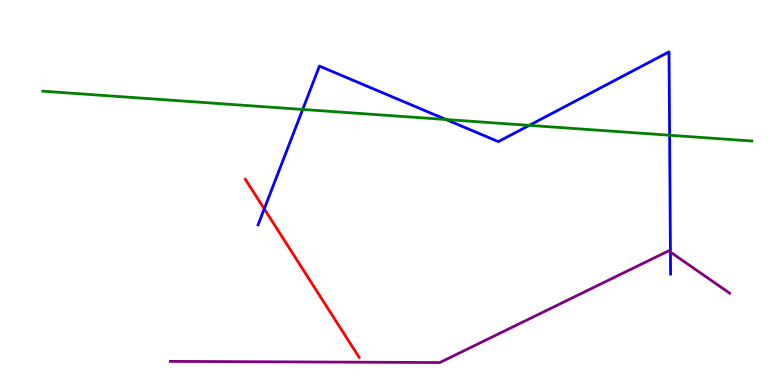[{'lines': ['blue', 'red'], 'intersections': [{'x': 3.41, 'y': 4.57}]}, {'lines': ['green', 'red'], 'intersections': []}, {'lines': ['purple', 'red'], 'intersections': []}, {'lines': ['blue', 'green'], 'intersections': [{'x': 3.91, 'y': 7.16}, {'x': 5.75, 'y': 6.9}, {'x': 6.83, 'y': 6.74}, {'x': 8.64, 'y': 6.49}]}, {'lines': ['blue', 'purple'], 'intersections': [{'x': 8.65, 'y': 3.45}]}, {'lines': ['green', 'purple'], 'intersections': []}]